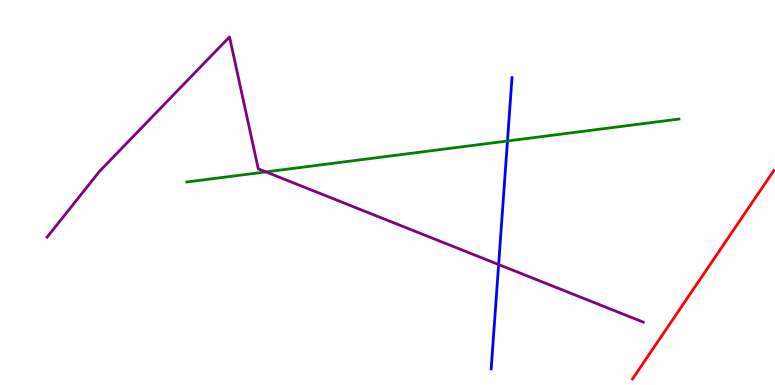[{'lines': ['blue', 'red'], 'intersections': []}, {'lines': ['green', 'red'], 'intersections': []}, {'lines': ['purple', 'red'], 'intersections': []}, {'lines': ['blue', 'green'], 'intersections': [{'x': 6.55, 'y': 6.34}]}, {'lines': ['blue', 'purple'], 'intersections': [{'x': 6.43, 'y': 3.13}]}, {'lines': ['green', 'purple'], 'intersections': [{'x': 3.43, 'y': 5.54}]}]